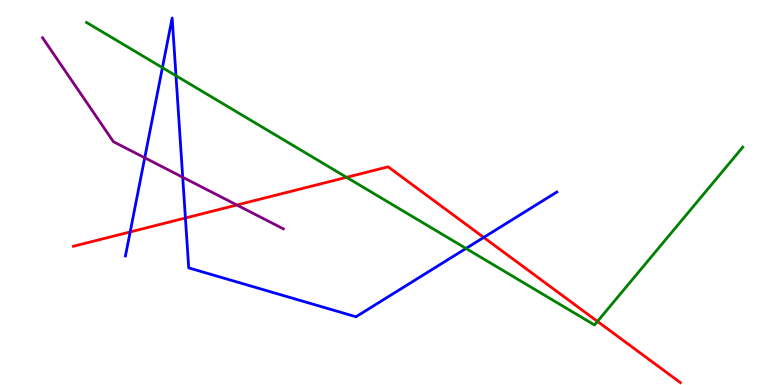[{'lines': ['blue', 'red'], 'intersections': [{'x': 1.68, 'y': 3.98}, {'x': 2.39, 'y': 4.34}, {'x': 6.24, 'y': 3.83}]}, {'lines': ['green', 'red'], 'intersections': [{'x': 4.47, 'y': 5.39}, {'x': 7.71, 'y': 1.65}]}, {'lines': ['purple', 'red'], 'intersections': [{'x': 3.06, 'y': 4.68}]}, {'lines': ['blue', 'green'], 'intersections': [{'x': 2.1, 'y': 8.24}, {'x': 2.27, 'y': 8.03}, {'x': 6.01, 'y': 3.55}]}, {'lines': ['blue', 'purple'], 'intersections': [{'x': 1.87, 'y': 5.9}, {'x': 2.36, 'y': 5.4}]}, {'lines': ['green', 'purple'], 'intersections': []}]